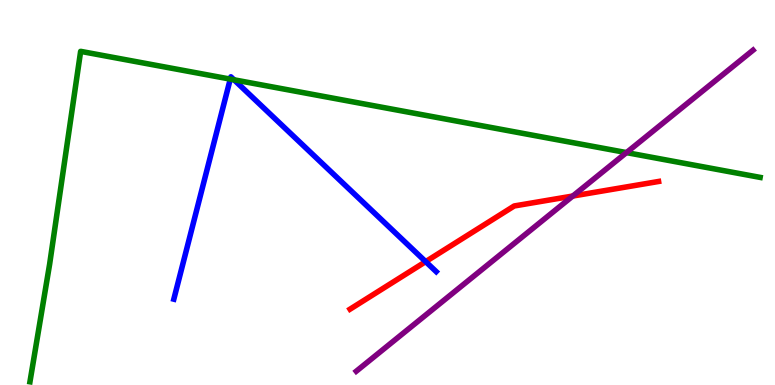[{'lines': ['blue', 'red'], 'intersections': [{'x': 5.49, 'y': 3.2}]}, {'lines': ['green', 'red'], 'intersections': []}, {'lines': ['purple', 'red'], 'intersections': [{'x': 7.39, 'y': 4.91}]}, {'lines': ['blue', 'green'], 'intersections': [{'x': 2.97, 'y': 7.95}, {'x': 3.02, 'y': 7.93}]}, {'lines': ['blue', 'purple'], 'intersections': []}, {'lines': ['green', 'purple'], 'intersections': [{'x': 8.08, 'y': 6.04}]}]